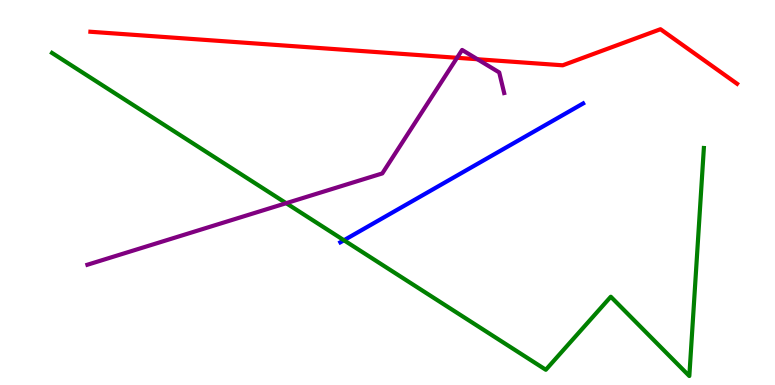[{'lines': ['blue', 'red'], 'intersections': []}, {'lines': ['green', 'red'], 'intersections': []}, {'lines': ['purple', 'red'], 'intersections': [{'x': 5.9, 'y': 8.5}, {'x': 6.16, 'y': 8.46}]}, {'lines': ['blue', 'green'], 'intersections': [{'x': 4.44, 'y': 3.76}]}, {'lines': ['blue', 'purple'], 'intersections': []}, {'lines': ['green', 'purple'], 'intersections': [{'x': 3.69, 'y': 4.72}]}]